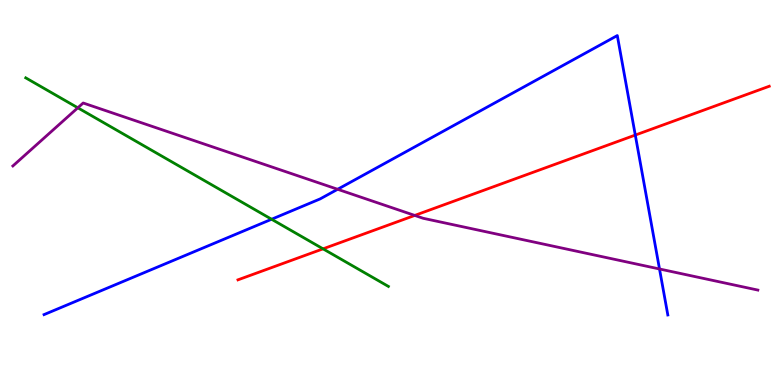[{'lines': ['blue', 'red'], 'intersections': [{'x': 8.2, 'y': 6.49}]}, {'lines': ['green', 'red'], 'intersections': [{'x': 4.17, 'y': 3.54}]}, {'lines': ['purple', 'red'], 'intersections': [{'x': 5.35, 'y': 4.4}]}, {'lines': ['blue', 'green'], 'intersections': [{'x': 3.5, 'y': 4.31}]}, {'lines': ['blue', 'purple'], 'intersections': [{'x': 4.36, 'y': 5.08}, {'x': 8.51, 'y': 3.01}]}, {'lines': ['green', 'purple'], 'intersections': [{'x': 1.0, 'y': 7.2}]}]